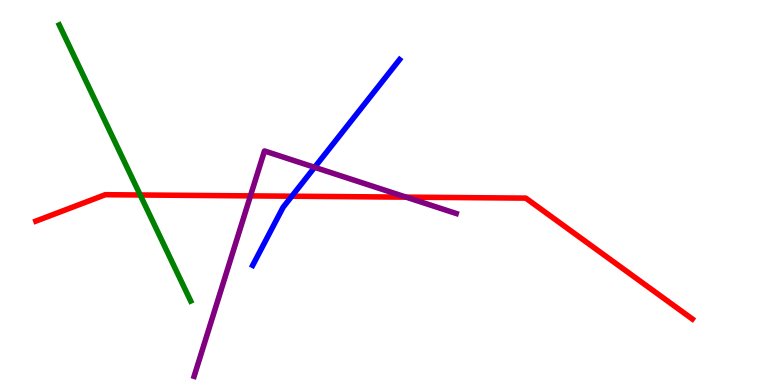[{'lines': ['blue', 'red'], 'intersections': [{'x': 3.77, 'y': 4.9}]}, {'lines': ['green', 'red'], 'intersections': [{'x': 1.81, 'y': 4.94}]}, {'lines': ['purple', 'red'], 'intersections': [{'x': 3.23, 'y': 4.91}, {'x': 5.24, 'y': 4.88}]}, {'lines': ['blue', 'green'], 'intersections': []}, {'lines': ['blue', 'purple'], 'intersections': [{'x': 4.06, 'y': 5.65}]}, {'lines': ['green', 'purple'], 'intersections': []}]